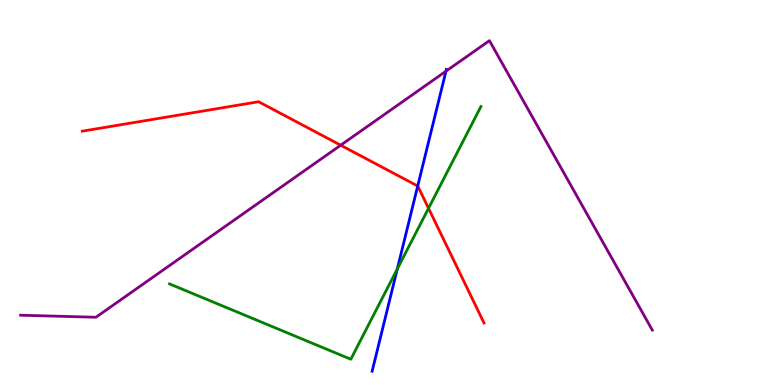[{'lines': ['blue', 'red'], 'intersections': [{'x': 5.39, 'y': 5.17}]}, {'lines': ['green', 'red'], 'intersections': [{'x': 5.53, 'y': 4.59}]}, {'lines': ['purple', 'red'], 'intersections': [{'x': 4.4, 'y': 6.23}]}, {'lines': ['blue', 'green'], 'intersections': [{'x': 5.13, 'y': 3.01}]}, {'lines': ['blue', 'purple'], 'intersections': [{'x': 5.75, 'y': 8.15}]}, {'lines': ['green', 'purple'], 'intersections': []}]